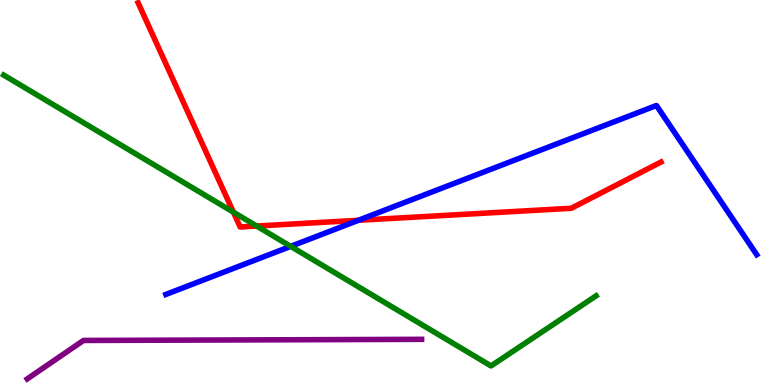[{'lines': ['blue', 'red'], 'intersections': [{'x': 4.62, 'y': 4.28}]}, {'lines': ['green', 'red'], 'intersections': [{'x': 3.01, 'y': 4.49}, {'x': 3.31, 'y': 4.13}]}, {'lines': ['purple', 'red'], 'intersections': []}, {'lines': ['blue', 'green'], 'intersections': [{'x': 3.75, 'y': 3.6}]}, {'lines': ['blue', 'purple'], 'intersections': []}, {'lines': ['green', 'purple'], 'intersections': []}]